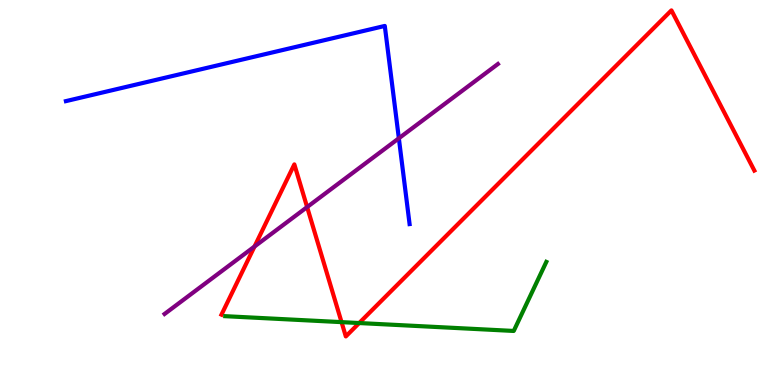[{'lines': ['blue', 'red'], 'intersections': []}, {'lines': ['green', 'red'], 'intersections': [{'x': 4.41, 'y': 1.63}, {'x': 4.63, 'y': 1.61}]}, {'lines': ['purple', 'red'], 'intersections': [{'x': 3.28, 'y': 3.6}, {'x': 3.96, 'y': 4.62}]}, {'lines': ['blue', 'green'], 'intersections': []}, {'lines': ['blue', 'purple'], 'intersections': [{'x': 5.15, 'y': 6.41}]}, {'lines': ['green', 'purple'], 'intersections': []}]